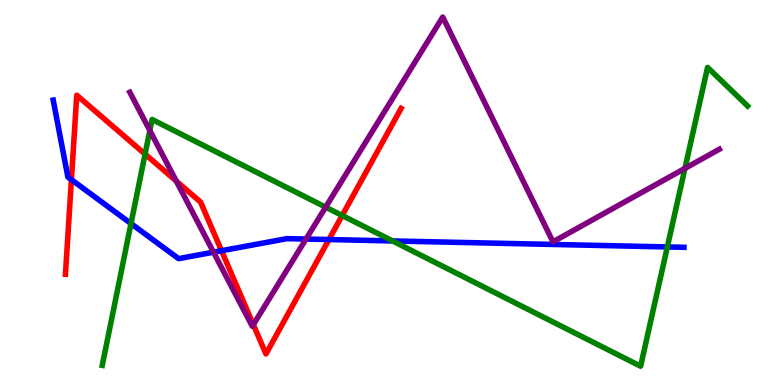[{'lines': ['blue', 'red'], 'intersections': [{'x': 0.921, 'y': 5.33}, {'x': 2.86, 'y': 3.49}, {'x': 4.24, 'y': 3.78}]}, {'lines': ['green', 'red'], 'intersections': [{'x': 1.87, 'y': 6.0}, {'x': 4.42, 'y': 4.4}]}, {'lines': ['purple', 'red'], 'intersections': [{'x': 2.27, 'y': 5.3}, {'x': 3.27, 'y': 1.57}]}, {'lines': ['blue', 'green'], 'intersections': [{'x': 1.69, 'y': 4.19}, {'x': 5.07, 'y': 3.74}, {'x': 8.61, 'y': 3.59}]}, {'lines': ['blue', 'purple'], 'intersections': [{'x': 2.75, 'y': 3.45}, {'x': 3.95, 'y': 3.79}]}, {'lines': ['green', 'purple'], 'intersections': [{'x': 1.93, 'y': 6.61}, {'x': 4.2, 'y': 4.62}, {'x': 8.84, 'y': 5.63}]}]